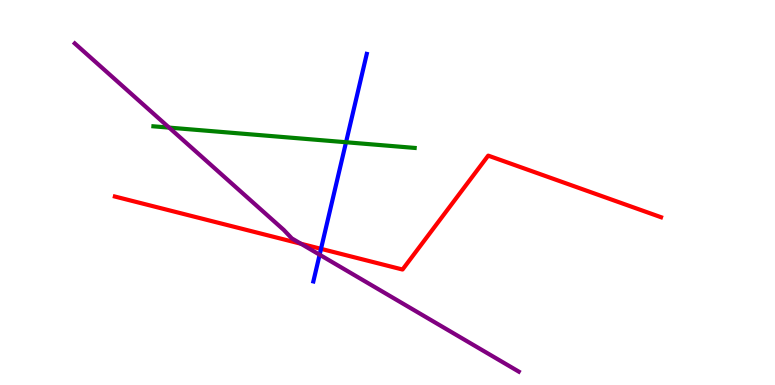[{'lines': ['blue', 'red'], 'intersections': [{'x': 4.14, 'y': 3.54}]}, {'lines': ['green', 'red'], 'intersections': []}, {'lines': ['purple', 'red'], 'intersections': [{'x': 3.88, 'y': 3.67}]}, {'lines': ['blue', 'green'], 'intersections': [{'x': 4.46, 'y': 6.31}]}, {'lines': ['blue', 'purple'], 'intersections': [{'x': 4.12, 'y': 3.38}]}, {'lines': ['green', 'purple'], 'intersections': [{'x': 2.18, 'y': 6.69}]}]